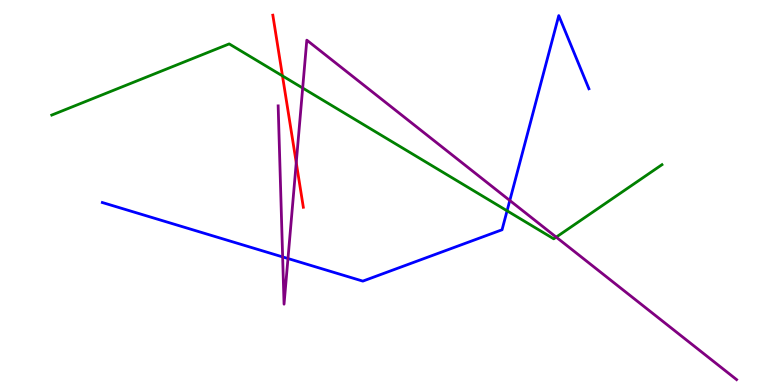[{'lines': ['blue', 'red'], 'intersections': []}, {'lines': ['green', 'red'], 'intersections': [{'x': 3.64, 'y': 8.03}]}, {'lines': ['purple', 'red'], 'intersections': [{'x': 3.82, 'y': 5.78}]}, {'lines': ['blue', 'green'], 'intersections': [{'x': 6.54, 'y': 4.52}]}, {'lines': ['blue', 'purple'], 'intersections': [{'x': 3.65, 'y': 3.33}, {'x': 3.72, 'y': 3.28}, {'x': 6.58, 'y': 4.79}]}, {'lines': ['green', 'purple'], 'intersections': [{'x': 3.91, 'y': 7.71}, {'x': 7.18, 'y': 3.84}]}]